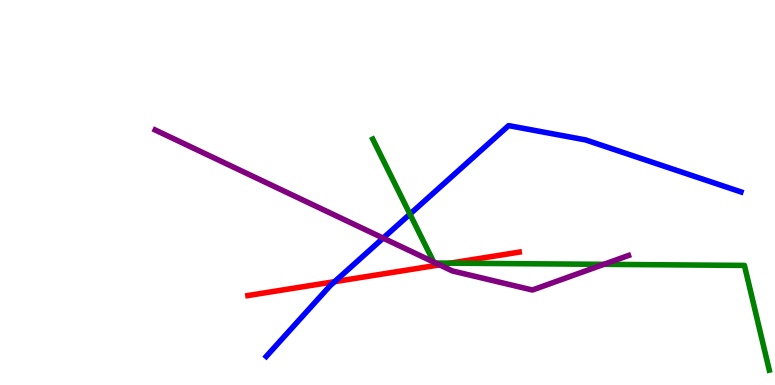[{'lines': ['blue', 'red'], 'intersections': [{'x': 4.32, 'y': 2.68}]}, {'lines': ['green', 'red'], 'intersections': [{'x': 5.81, 'y': 3.16}]}, {'lines': ['purple', 'red'], 'intersections': [{'x': 5.67, 'y': 3.12}]}, {'lines': ['blue', 'green'], 'intersections': [{'x': 5.29, 'y': 4.44}]}, {'lines': ['blue', 'purple'], 'intersections': [{'x': 4.94, 'y': 3.82}]}, {'lines': ['green', 'purple'], 'intersections': [{'x': 5.6, 'y': 3.19}, {'x': 5.62, 'y': 3.17}, {'x': 7.79, 'y': 3.13}]}]